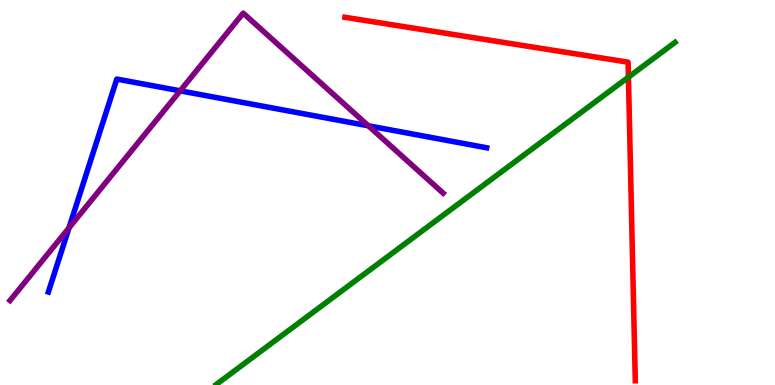[{'lines': ['blue', 'red'], 'intersections': []}, {'lines': ['green', 'red'], 'intersections': [{'x': 8.11, 'y': 8.0}]}, {'lines': ['purple', 'red'], 'intersections': []}, {'lines': ['blue', 'green'], 'intersections': []}, {'lines': ['blue', 'purple'], 'intersections': [{'x': 0.89, 'y': 4.08}, {'x': 2.32, 'y': 7.64}, {'x': 4.75, 'y': 6.73}]}, {'lines': ['green', 'purple'], 'intersections': []}]